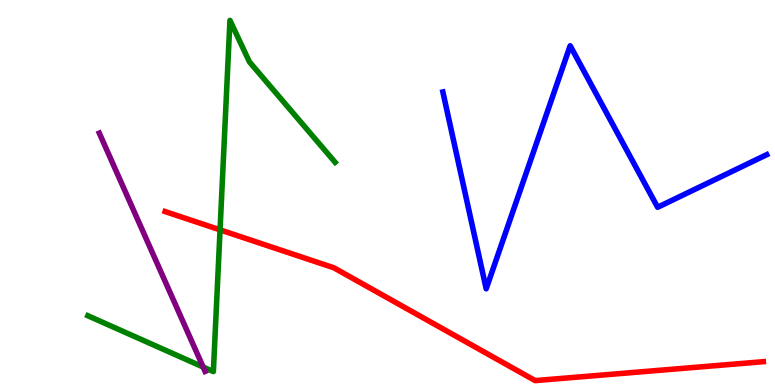[{'lines': ['blue', 'red'], 'intersections': []}, {'lines': ['green', 'red'], 'intersections': [{'x': 2.84, 'y': 4.03}]}, {'lines': ['purple', 'red'], 'intersections': []}, {'lines': ['blue', 'green'], 'intersections': []}, {'lines': ['blue', 'purple'], 'intersections': []}, {'lines': ['green', 'purple'], 'intersections': [{'x': 2.62, 'y': 0.467}]}]